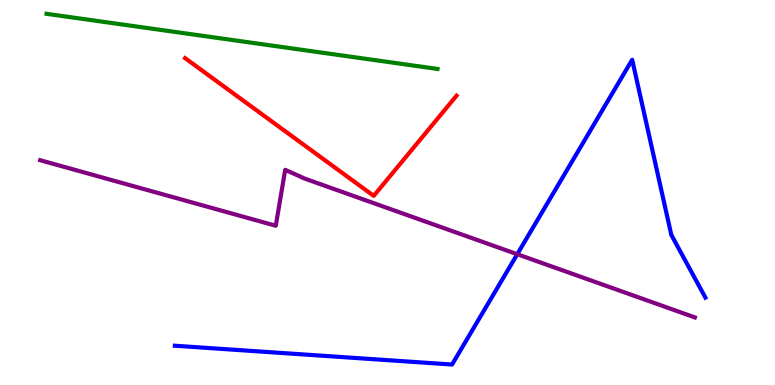[{'lines': ['blue', 'red'], 'intersections': []}, {'lines': ['green', 'red'], 'intersections': []}, {'lines': ['purple', 'red'], 'intersections': []}, {'lines': ['blue', 'green'], 'intersections': []}, {'lines': ['blue', 'purple'], 'intersections': [{'x': 6.67, 'y': 3.4}]}, {'lines': ['green', 'purple'], 'intersections': []}]